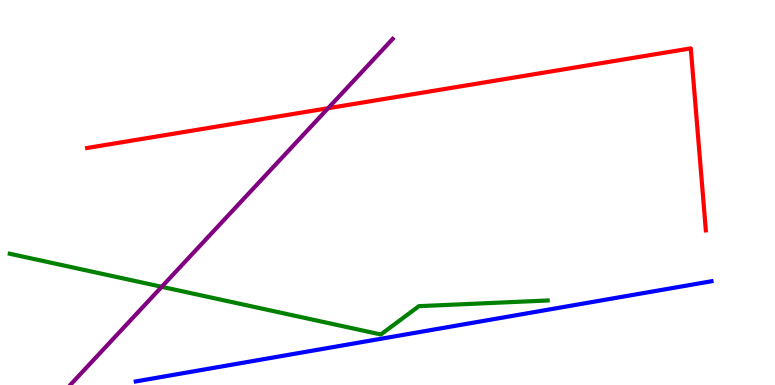[{'lines': ['blue', 'red'], 'intersections': []}, {'lines': ['green', 'red'], 'intersections': []}, {'lines': ['purple', 'red'], 'intersections': [{'x': 4.23, 'y': 7.19}]}, {'lines': ['blue', 'green'], 'intersections': []}, {'lines': ['blue', 'purple'], 'intersections': []}, {'lines': ['green', 'purple'], 'intersections': [{'x': 2.09, 'y': 2.55}]}]